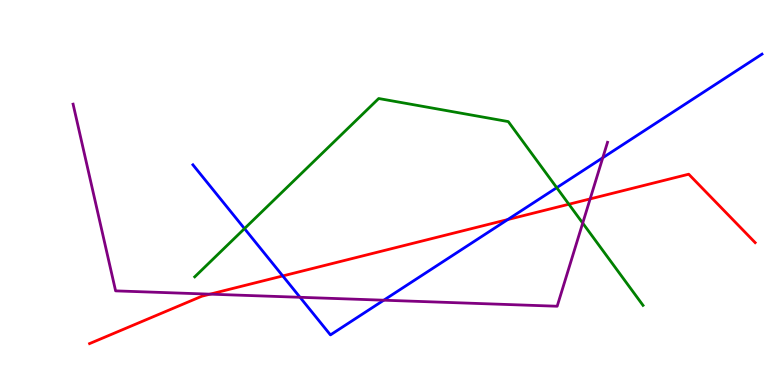[{'lines': ['blue', 'red'], 'intersections': [{'x': 3.65, 'y': 2.83}, {'x': 6.55, 'y': 4.3}]}, {'lines': ['green', 'red'], 'intersections': [{'x': 7.34, 'y': 4.7}]}, {'lines': ['purple', 'red'], 'intersections': [{'x': 2.71, 'y': 2.36}, {'x': 7.61, 'y': 4.83}]}, {'lines': ['blue', 'green'], 'intersections': [{'x': 3.15, 'y': 4.06}, {'x': 7.18, 'y': 5.13}]}, {'lines': ['blue', 'purple'], 'intersections': [{'x': 3.87, 'y': 2.28}, {'x': 4.95, 'y': 2.2}, {'x': 7.78, 'y': 5.9}]}, {'lines': ['green', 'purple'], 'intersections': [{'x': 7.52, 'y': 4.21}]}]